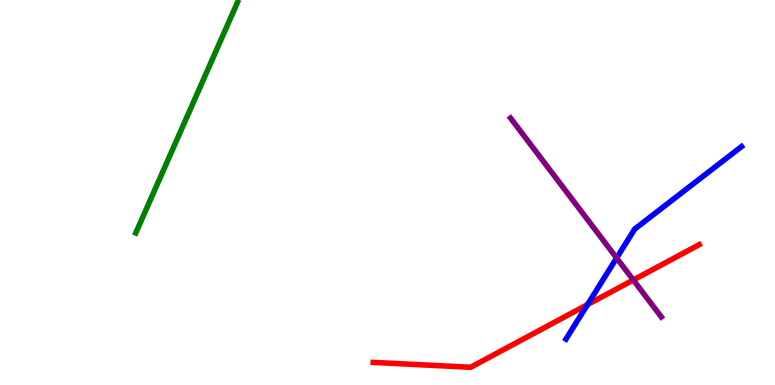[{'lines': ['blue', 'red'], 'intersections': [{'x': 7.58, 'y': 2.09}]}, {'lines': ['green', 'red'], 'intersections': []}, {'lines': ['purple', 'red'], 'intersections': [{'x': 8.17, 'y': 2.73}]}, {'lines': ['blue', 'green'], 'intersections': []}, {'lines': ['blue', 'purple'], 'intersections': [{'x': 7.96, 'y': 3.3}]}, {'lines': ['green', 'purple'], 'intersections': []}]